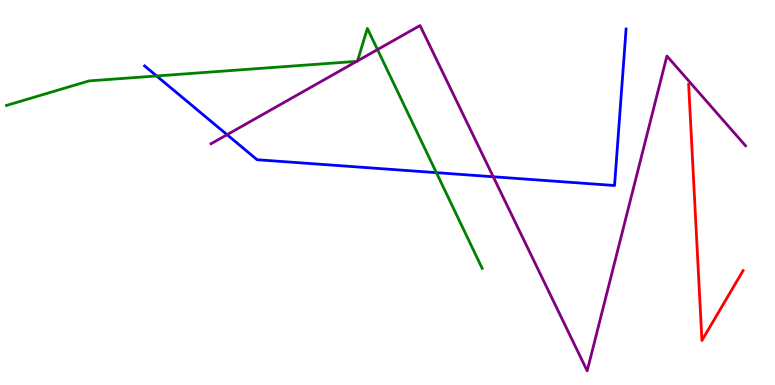[{'lines': ['blue', 'red'], 'intersections': []}, {'lines': ['green', 'red'], 'intersections': []}, {'lines': ['purple', 'red'], 'intersections': []}, {'lines': ['blue', 'green'], 'intersections': [{'x': 2.02, 'y': 8.03}, {'x': 5.63, 'y': 5.52}]}, {'lines': ['blue', 'purple'], 'intersections': [{'x': 2.93, 'y': 6.5}, {'x': 6.36, 'y': 5.41}]}, {'lines': ['green', 'purple'], 'intersections': [{'x': 4.6, 'y': 8.41}, {'x': 4.61, 'y': 8.42}, {'x': 4.87, 'y': 8.71}]}]